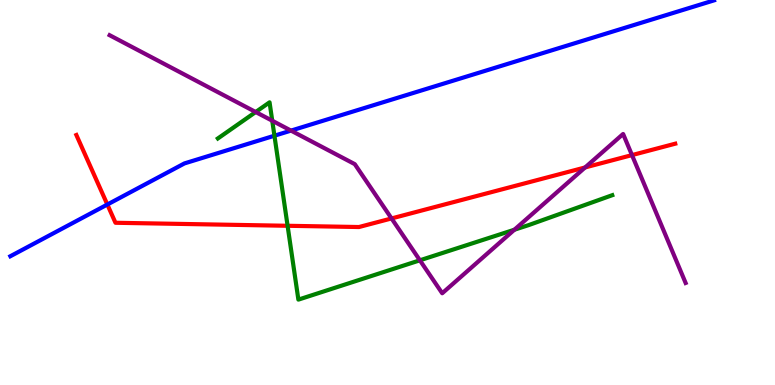[{'lines': ['blue', 'red'], 'intersections': [{'x': 1.39, 'y': 4.69}]}, {'lines': ['green', 'red'], 'intersections': [{'x': 3.71, 'y': 4.14}]}, {'lines': ['purple', 'red'], 'intersections': [{'x': 5.05, 'y': 4.33}, {'x': 7.55, 'y': 5.65}, {'x': 8.15, 'y': 5.97}]}, {'lines': ['blue', 'green'], 'intersections': [{'x': 3.54, 'y': 6.48}]}, {'lines': ['blue', 'purple'], 'intersections': [{'x': 3.76, 'y': 6.61}]}, {'lines': ['green', 'purple'], 'intersections': [{'x': 3.3, 'y': 7.09}, {'x': 3.51, 'y': 6.86}, {'x': 5.42, 'y': 3.24}, {'x': 6.64, 'y': 4.03}]}]